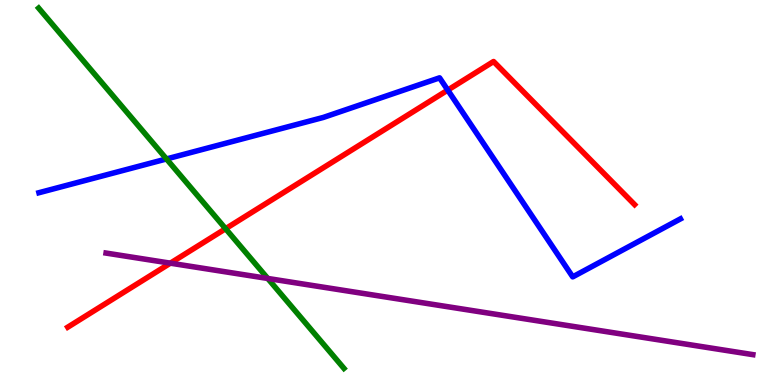[{'lines': ['blue', 'red'], 'intersections': [{'x': 5.78, 'y': 7.66}]}, {'lines': ['green', 'red'], 'intersections': [{'x': 2.91, 'y': 4.06}]}, {'lines': ['purple', 'red'], 'intersections': [{'x': 2.2, 'y': 3.16}]}, {'lines': ['blue', 'green'], 'intersections': [{'x': 2.15, 'y': 5.87}]}, {'lines': ['blue', 'purple'], 'intersections': []}, {'lines': ['green', 'purple'], 'intersections': [{'x': 3.45, 'y': 2.77}]}]